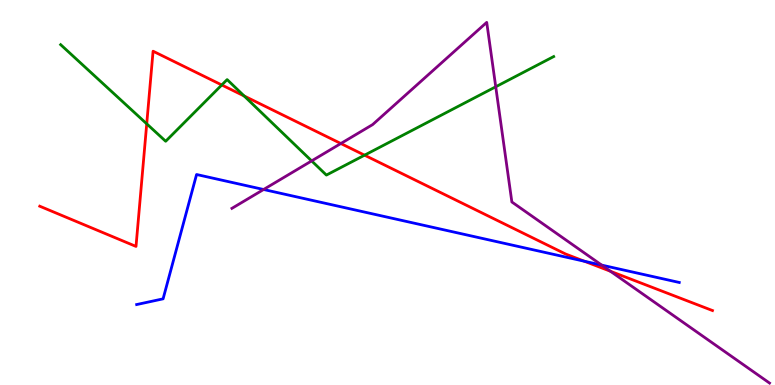[{'lines': ['blue', 'red'], 'intersections': [{'x': 7.54, 'y': 3.21}]}, {'lines': ['green', 'red'], 'intersections': [{'x': 1.89, 'y': 6.78}, {'x': 2.86, 'y': 7.79}, {'x': 3.15, 'y': 7.51}, {'x': 4.7, 'y': 5.97}]}, {'lines': ['purple', 'red'], 'intersections': [{'x': 4.4, 'y': 6.27}, {'x': 7.88, 'y': 2.95}]}, {'lines': ['blue', 'green'], 'intersections': []}, {'lines': ['blue', 'purple'], 'intersections': [{'x': 3.4, 'y': 5.08}, {'x': 7.76, 'y': 3.11}]}, {'lines': ['green', 'purple'], 'intersections': [{'x': 4.02, 'y': 5.82}, {'x': 6.4, 'y': 7.75}]}]